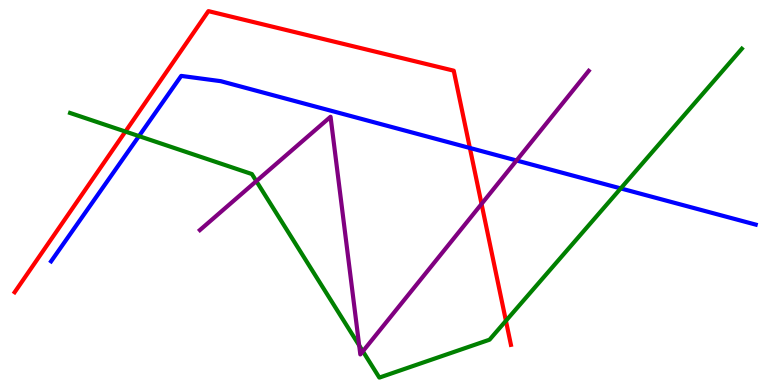[{'lines': ['blue', 'red'], 'intersections': [{'x': 6.06, 'y': 6.16}]}, {'lines': ['green', 'red'], 'intersections': [{'x': 1.62, 'y': 6.58}, {'x': 6.53, 'y': 1.67}]}, {'lines': ['purple', 'red'], 'intersections': [{'x': 6.21, 'y': 4.7}]}, {'lines': ['blue', 'green'], 'intersections': [{'x': 1.79, 'y': 6.46}, {'x': 8.01, 'y': 5.11}]}, {'lines': ['blue', 'purple'], 'intersections': [{'x': 6.67, 'y': 5.83}]}, {'lines': ['green', 'purple'], 'intersections': [{'x': 3.31, 'y': 5.29}, {'x': 4.63, 'y': 1.03}, {'x': 4.68, 'y': 0.876}]}]